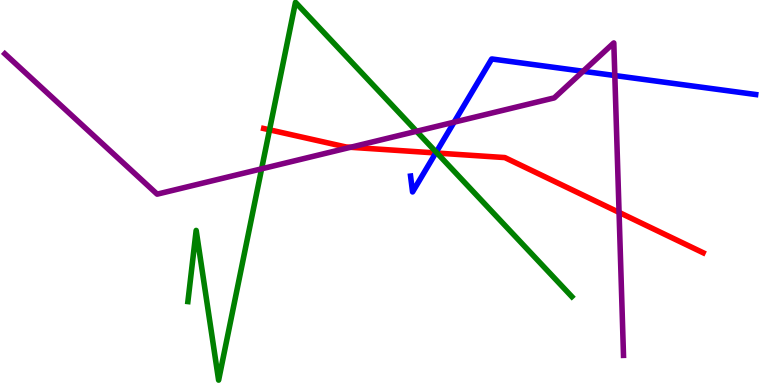[{'lines': ['blue', 'red'], 'intersections': [{'x': 5.62, 'y': 6.03}]}, {'lines': ['green', 'red'], 'intersections': [{'x': 3.48, 'y': 6.63}, {'x': 5.64, 'y': 6.02}]}, {'lines': ['purple', 'red'], 'intersections': [{'x': 4.52, 'y': 6.17}, {'x': 7.99, 'y': 4.48}]}, {'lines': ['blue', 'green'], 'intersections': [{'x': 5.63, 'y': 6.05}]}, {'lines': ['blue', 'purple'], 'intersections': [{'x': 5.86, 'y': 6.83}, {'x': 7.52, 'y': 8.15}, {'x': 7.93, 'y': 8.04}]}, {'lines': ['green', 'purple'], 'intersections': [{'x': 3.38, 'y': 5.61}, {'x': 5.37, 'y': 6.59}]}]